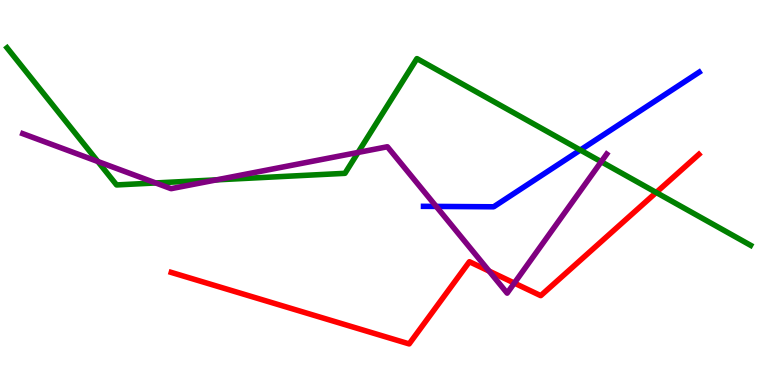[{'lines': ['blue', 'red'], 'intersections': []}, {'lines': ['green', 'red'], 'intersections': [{'x': 8.47, 'y': 5.0}]}, {'lines': ['purple', 'red'], 'intersections': [{'x': 6.31, 'y': 2.96}, {'x': 6.64, 'y': 2.65}]}, {'lines': ['blue', 'green'], 'intersections': [{'x': 7.49, 'y': 6.1}]}, {'lines': ['blue', 'purple'], 'intersections': [{'x': 5.63, 'y': 4.64}]}, {'lines': ['green', 'purple'], 'intersections': [{'x': 1.26, 'y': 5.8}, {'x': 2.01, 'y': 5.25}, {'x': 2.79, 'y': 5.33}, {'x': 4.62, 'y': 6.04}, {'x': 7.76, 'y': 5.8}]}]